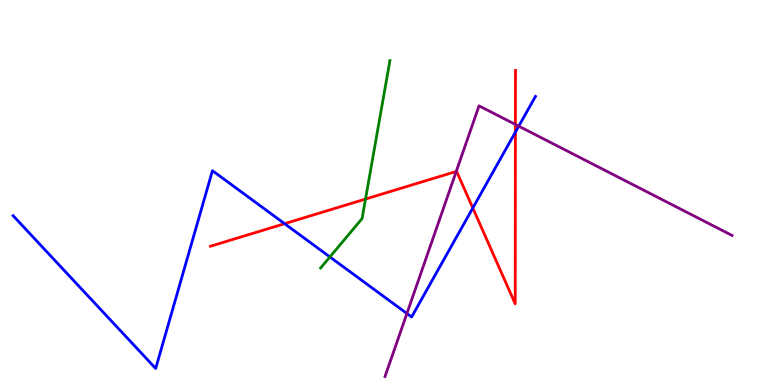[{'lines': ['blue', 'red'], 'intersections': [{'x': 3.67, 'y': 4.19}, {'x': 6.1, 'y': 4.6}, {'x': 6.65, 'y': 6.57}]}, {'lines': ['green', 'red'], 'intersections': [{'x': 4.72, 'y': 4.83}]}, {'lines': ['purple', 'red'], 'intersections': [{'x': 5.89, 'y': 5.55}, {'x': 6.65, 'y': 6.77}]}, {'lines': ['blue', 'green'], 'intersections': [{'x': 4.26, 'y': 3.33}]}, {'lines': ['blue', 'purple'], 'intersections': [{'x': 5.25, 'y': 1.86}, {'x': 6.69, 'y': 6.72}]}, {'lines': ['green', 'purple'], 'intersections': []}]